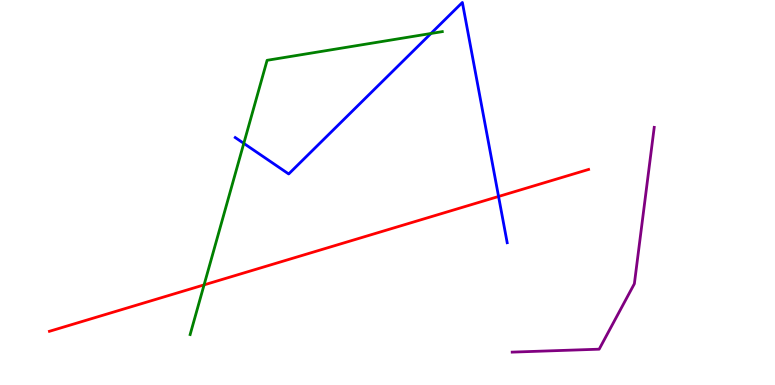[{'lines': ['blue', 'red'], 'intersections': [{'x': 6.43, 'y': 4.9}]}, {'lines': ['green', 'red'], 'intersections': [{'x': 2.63, 'y': 2.6}]}, {'lines': ['purple', 'red'], 'intersections': []}, {'lines': ['blue', 'green'], 'intersections': [{'x': 3.15, 'y': 6.28}, {'x': 5.56, 'y': 9.13}]}, {'lines': ['blue', 'purple'], 'intersections': []}, {'lines': ['green', 'purple'], 'intersections': []}]